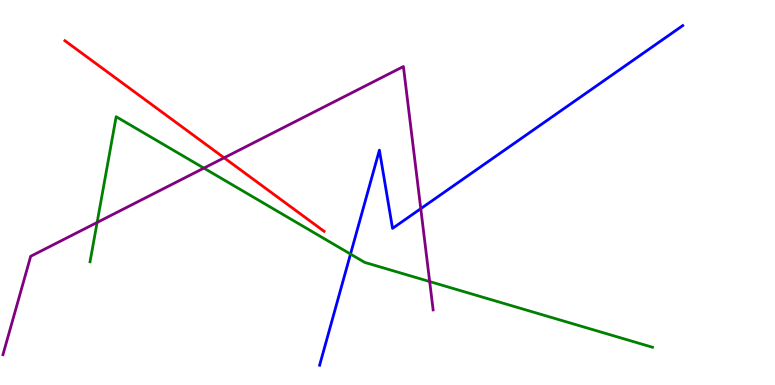[{'lines': ['blue', 'red'], 'intersections': []}, {'lines': ['green', 'red'], 'intersections': []}, {'lines': ['purple', 'red'], 'intersections': [{'x': 2.89, 'y': 5.9}]}, {'lines': ['blue', 'green'], 'intersections': [{'x': 4.52, 'y': 3.4}]}, {'lines': ['blue', 'purple'], 'intersections': [{'x': 5.43, 'y': 4.58}]}, {'lines': ['green', 'purple'], 'intersections': [{'x': 1.25, 'y': 4.22}, {'x': 2.63, 'y': 5.63}, {'x': 5.54, 'y': 2.69}]}]